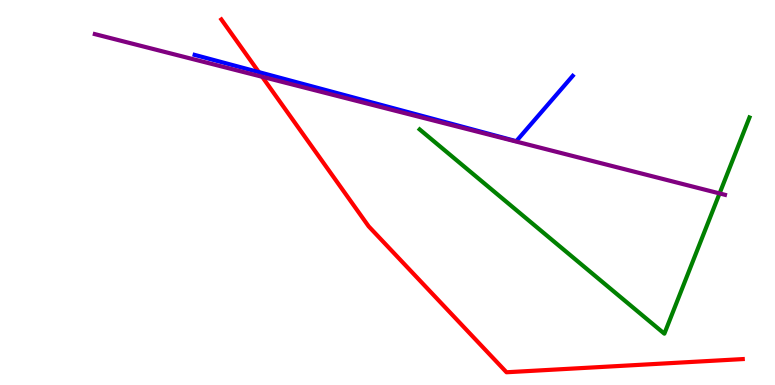[{'lines': ['blue', 'red'], 'intersections': [{'x': 3.34, 'y': 8.13}]}, {'lines': ['green', 'red'], 'intersections': []}, {'lines': ['purple', 'red'], 'intersections': [{'x': 3.38, 'y': 8.01}]}, {'lines': ['blue', 'green'], 'intersections': []}, {'lines': ['blue', 'purple'], 'intersections': []}, {'lines': ['green', 'purple'], 'intersections': [{'x': 9.28, 'y': 4.98}]}]